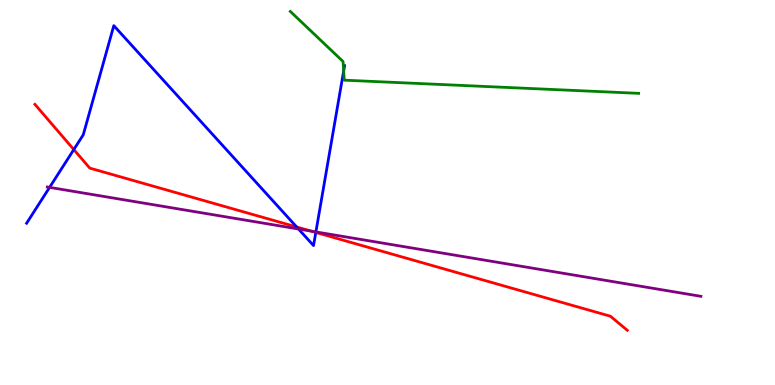[{'lines': ['blue', 'red'], 'intersections': [{'x': 0.952, 'y': 6.12}, {'x': 3.83, 'y': 4.1}, {'x': 4.07, 'y': 3.96}]}, {'lines': ['green', 'red'], 'intersections': []}, {'lines': ['purple', 'red'], 'intersections': [{'x': 4.02, 'y': 4.0}]}, {'lines': ['blue', 'green'], 'intersections': [{'x': 4.43, 'y': 8.16}]}, {'lines': ['blue', 'purple'], 'intersections': [{'x': 0.64, 'y': 5.13}, {'x': 3.85, 'y': 4.05}, {'x': 4.08, 'y': 3.98}]}, {'lines': ['green', 'purple'], 'intersections': []}]